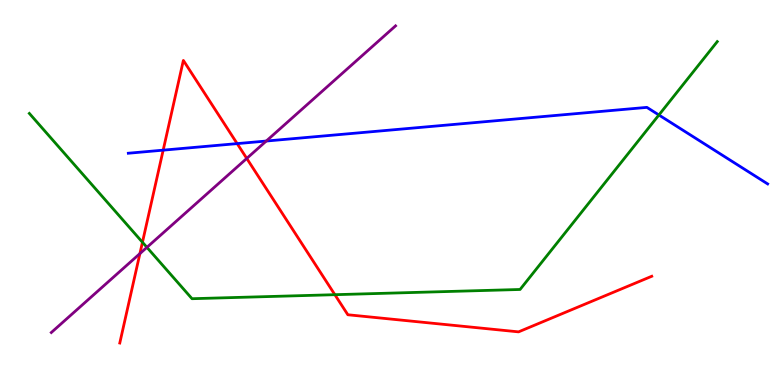[{'lines': ['blue', 'red'], 'intersections': [{'x': 2.11, 'y': 6.1}, {'x': 3.06, 'y': 6.27}]}, {'lines': ['green', 'red'], 'intersections': [{'x': 1.84, 'y': 3.71}, {'x': 4.32, 'y': 2.35}]}, {'lines': ['purple', 'red'], 'intersections': [{'x': 1.81, 'y': 3.41}, {'x': 3.18, 'y': 5.89}]}, {'lines': ['blue', 'green'], 'intersections': [{'x': 8.5, 'y': 7.01}]}, {'lines': ['blue', 'purple'], 'intersections': [{'x': 3.44, 'y': 6.34}]}, {'lines': ['green', 'purple'], 'intersections': [{'x': 1.9, 'y': 3.58}]}]